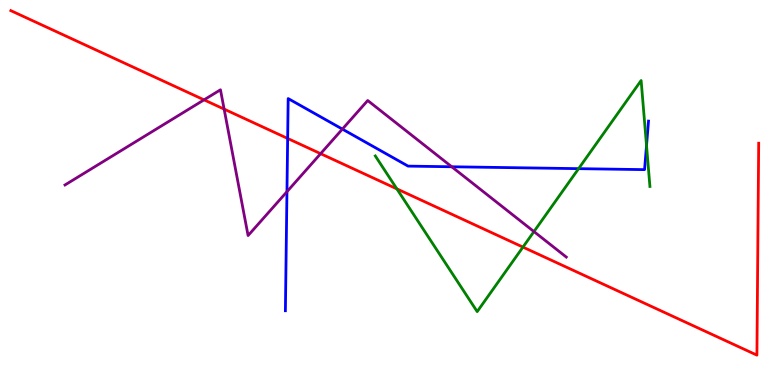[{'lines': ['blue', 'red'], 'intersections': [{'x': 3.71, 'y': 6.4}]}, {'lines': ['green', 'red'], 'intersections': [{'x': 5.12, 'y': 5.09}, {'x': 6.75, 'y': 3.58}]}, {'lines': ['purple', 'red'], 'intersections': [{'x': 2.63, 'y': 7.41}, {'x': 2.89, 'y': 7.17}, {'x': 4.14, 'y': 6.01}]}, {'lines': ['blue', 'green'], 'intersections': [{'x': 7.47, 'y': 5.62}, {'x': 8.34, 'y': 6.22}]}, {'lines': ['blue', 'purple'], 'intersections': [{'x': 3.7, 'y': 5.02}, {'x': 4.42, 'y': 6.65}, {'x': 5.83, 'y': 5.67}]}, {'lines': ['green', 'purple'], 'intersections': [{'x': 6.89, 'y': 3.98}]}]